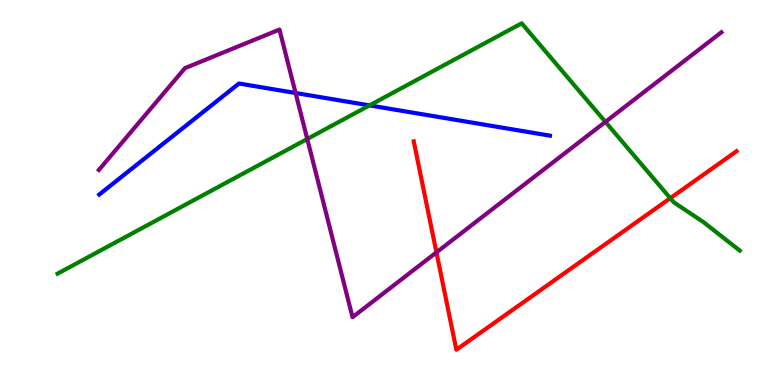[{'lines': ['blue', 'red'], 'intersections': []}, {'lines': ['green', 'red'], 'intersections': [{'x': 8.65, 'y': 4.85}]}, {'lines': ['purple', 'red'], 'intersections': [{'x': 5.63, 'y': 3.44}]}, {'lines': ['blue', 'green'], 'intersections': [{'x': 4.77, 'y': 7.26}]}, {'lines': ['blue', 'purple'], 'intersections': [{'x': 3.81, 'y': 7.58}]}, {'lines': ['green', 'purple'], 'intersections': [{'x': 3.96, 'y': 6.39}, {'x': 7.81, 'y': 6.83}]}]